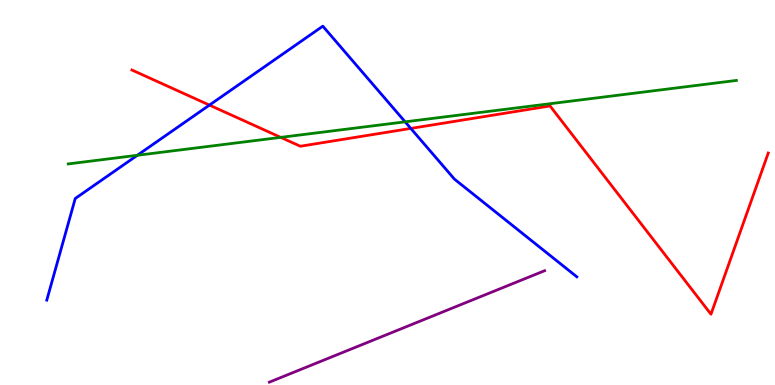[{'lines': ['blue', 'red'], 'intersections': [{'x': 2.7, 'y': 7.27}, {'x': 5.3, 'y': 6.66}]}, {'lines': ['green', 'red'], 'intersections': [{'x': 3.62, 'y': 6.43}]}, {'lines': ['purple', 'red'], 'intersections': []}, {'lines': ['blue', 'green'], 'intersections': [{'x': 1.77, 'y': 5.97}, {'x': 5.23, 'y': 6.84}]}, {'lines': ['blue', 'purple'], 'intersections': []}, {'lines': ['green', 'purple'], 'intersections': []}]